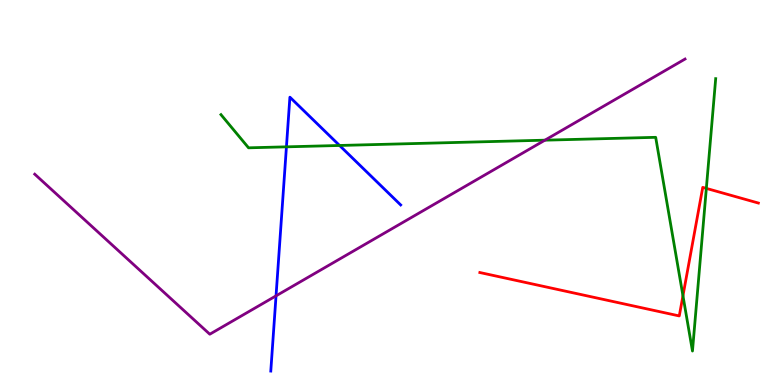[{'lines': ['blue', 'red'], 'intersections': []}, {'lines': ['green', 'red'], 'intersections': [{'x': 8.81, 'y': 2.32}, {'x': 9.11, 'y': 5.11}]}, {'lines': ['purple', 'red'], 'intersections': []}, {'lines': ['blue', 'green'], 'intersections': [{'x': 3.7, 'y': 6.19}, {'x': 4.38, 'y': 6.22}]}, {'lines': ['blue', 'purple'], 'intersections': [{'x': 3.56, 'y': 2.32}]}, {'lines': ['green', 'purple'], 'intersections': [{'x': 7.03, 'y': 6.36}]}]